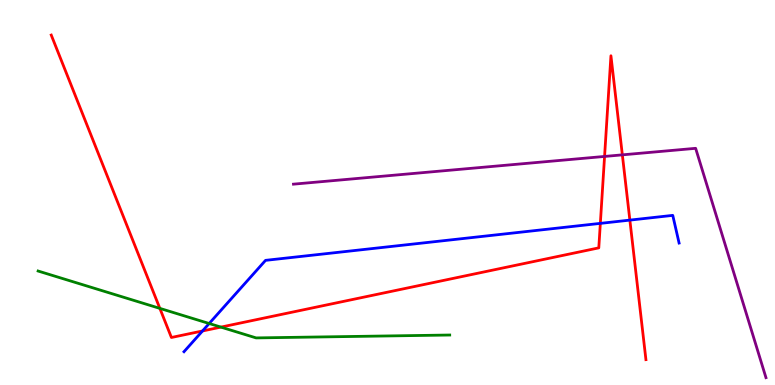[{'lines': ['blue', 'red'], 'intersections': [{'x': 2.61, 'y': 1.4}, {'x': 7.75, 'y': 4.2}, {'x': 8.13, 'y': 4.28}]}, {'lines': ['green', 'red'], 'intersections': [{'x': 2.06, 'y': 1.99}, {'x': 2.85, 'y': 1.5}]}, {'lines': ['purple', 'red'], 'intersections': [{'x': 7.8, 'y': 5.94}, {'x': 8.03, 'y': 5.98}]}, {'lines': ['blue', 'green'], 'intersections': [{'x': 2.7, 'y': 1.6}]}, {'lines': ['blue', 'purple'], 'intersections': []}, {'lines': ['green', 'purple'], 'intersections': []}]